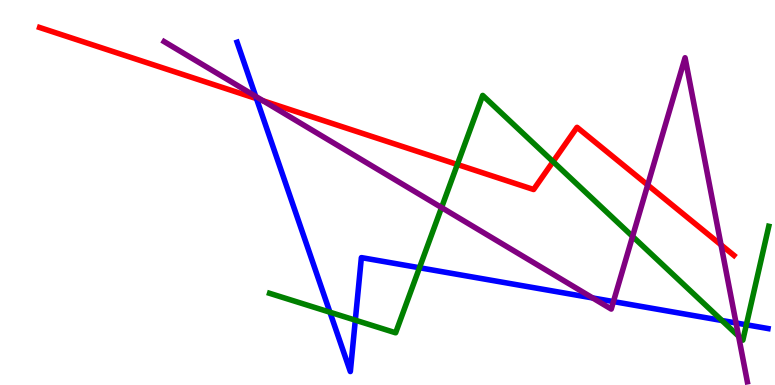[{'lines': ['blue', 'red'], 'intersections': [{'x': 3.31, 'y': 7.44}]}, {'lines': ['green', 'red'], 'intersections': [{'x': 5.9, 'y': 5.73}, {'x': 7.14, 'y': 5.8}]}, {'lines': ['purple', 'red'], 'intersections': [{'x': 3.39, 'y': 7.38}, {'x': 8.36, 'y': 5.19}, {'x': 9.3, 'y': 3.64}]}, {'lines': ['blue', 'green'], 'intersections': [{'x': 4.26, 'y': 1.89}, {'x': 4.58, 'y': 1.68}, {'x': 5.41, 'y': 3.05}, {'x': 9.32, 'y': 1.68}, {'x': 9.63, 'y': 1.56}]}, {'lines': ['blue', 'purple'], 'intersections': [{'x': 3.3, 'y': 7.5}, {'x': 7.65, 'y': 2.26}, {'x': 7.92, 'y': 2.17}, {'x': 9.5, 'y': 1.61}]}, {'lines': ['green', 'purple'], 'intersections': [{'x': 5.7, 'y': 4.61}, {'x': 8.16, 'y': 3.86}, {'x': 9.53, 'y': 1.27}]}]